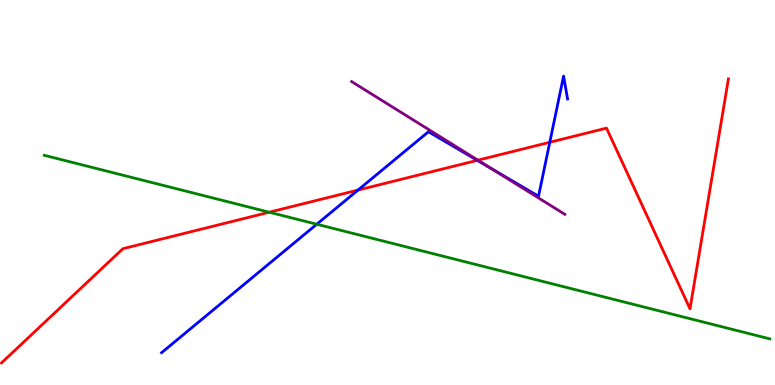[{'lines': ['blue', 'red'], 'intersections': [{'x': 4.62, 'y': 5.06}, {'x': 6.16, 'y': 5.84}, {'x': 7.09, 'y': 6.3}]}, {'lines': ['green', 'red'], 'intersections': [{'x': 3.47, 'y': 4.49}]}, {'lines': ['purple', 'red'], 'intersections': [{'x': 6.17, 'y': 5.84}]}, {'lines': ['blue', 'green'], 'intersections': [{'x': 4.09, 'y': 4.18}]}, {'lines': ['blue', 'purple'], 'intersections': [{'x': 6.35, 'y': 5.61}]}, {'lines': ['green', 'purple'], 'intersections': []}]